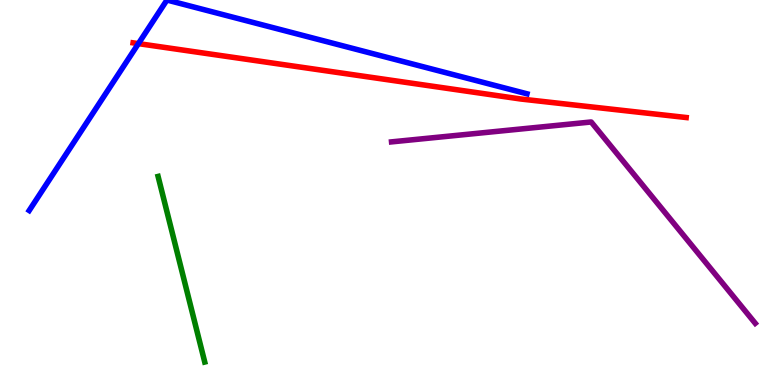[{'lines': ['blue', 'red'], 'intersections': [{'x': 1.79, 'y': 8.87}]}, {'lines': ['green', 'red'], 'intersections': []}, {'lines': ['purple', 'red'], 'intersections': []}, {'lines': ['blue', 'green'], 'intersections': []}, {'lines': ['blue', 'purple'], 'intersections': []}, {'lines': ['green', 'purple'], 'intersections': []}]